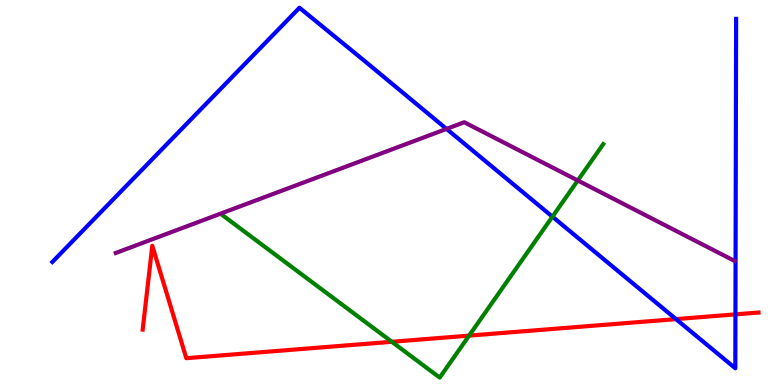[{'lines': ['blue', 'red'], 'intersections': [{'x': 8.72, 'y': 1.71}, {'x': 9.49, 'y': 1.83}]}, {'lines': ['green', 'red'], 'intersections': [{'x': 5.06, 'y': 1.12}, {'x': 6.05, 'y': 1.28}]}, {'lines': ['purple', 'red'], 'intersections': []}, {'lines': ['blue', 'green'], 'intersections': [{'x': 7.13, 'y': 4.37}]}, {'lines': ['blue', 'purple'], 'intersections': [{'x': 5.76, 'y': 6.65}]}, {'lines': ['green', 'purple'], 'intersections': [{'x': 7.46, 'y': 5.31}]}]